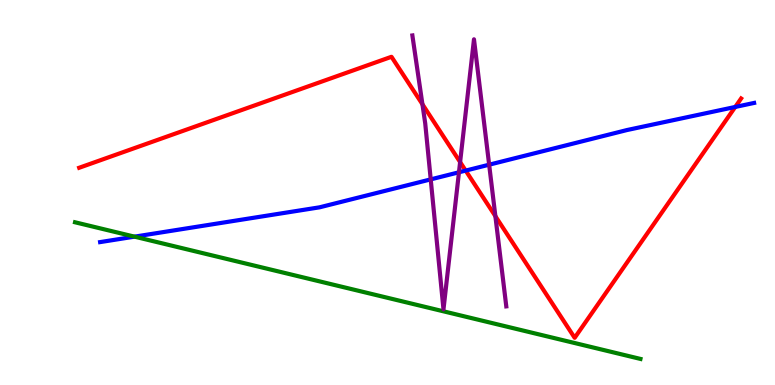[{'lines': ['blue', 'red'], 'intersections': [{'x': 6.01, 'y': 5.57}, {'x': 9.49, 'y': 7.22}]}, {'lines': ['green', 'red'], 'intersections': []}, {'lines': ['purple', 'red'], 'intersections': [{'x': 5.45, 'y': 7.29}, {'x': 5.94, 'y': 5.79}, {'x': 6.39, 'y': 4.39}]}, {'lines': ['blue', 'green'], 'intersections': [{'x': 1.74, 'y': 3.85}]}, {'lines': ['blue', 'purple'], 'intersections': [{'x': 5.56, 'y': 5.34}, {'x': 5.92, 'y': 5.53}, {'x': 6.31, 'y': 5.72}]}, {'lines': ['green', 'purple'], 'intersections': []}]